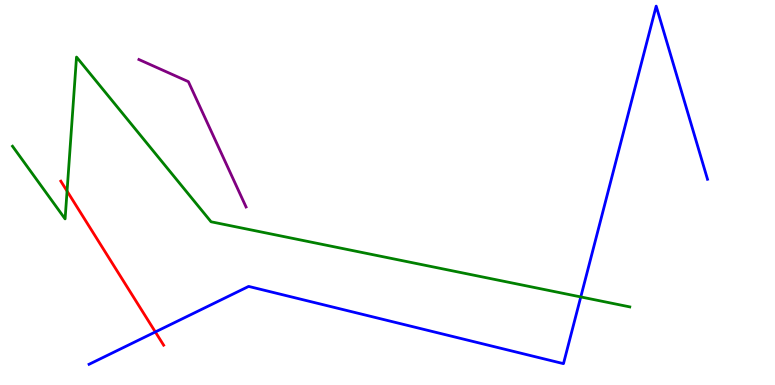[{'lines': ['blue', 'red'], 'intersections': [{'x': 2.0, 'y': 1.38}]}, {'lines': ['green', 'red'], 'intersections': [{'x': 0.865, 'y': 5.04}]}, {'lines': ['purple', 'red'], 'intersections': []}, {'lines': ['blue', 'green'], 'intersections': [{'x': 7.49, 'y': 2.29}]}, {'lines': ['blue', 'purple'], 'intersections': []}, {'lines': ['green', 'purple'], 'intersections': []}]